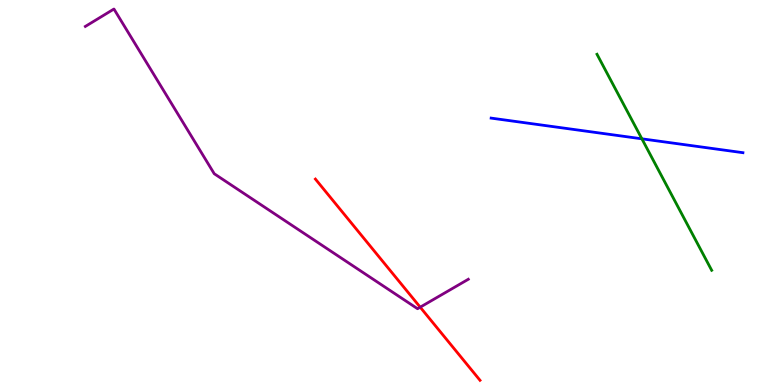[{'lines': ['blue', 'red'], 'intersections': []}, {'lines': ['green', 'red'], 'intersections': []}, {'lines': ['purple', 'red'], 'intersections': [{'x': 5.42, 'y': 2.02}]}, {'lines': ['blue', 'green'], 'intersections': [{'x': 8.28, 'y': 6.39}]}, {'lines': ['blue', 'purple'], 'intersections': []}, {'lines': ['green', 'purple'], 'intersections': []}]